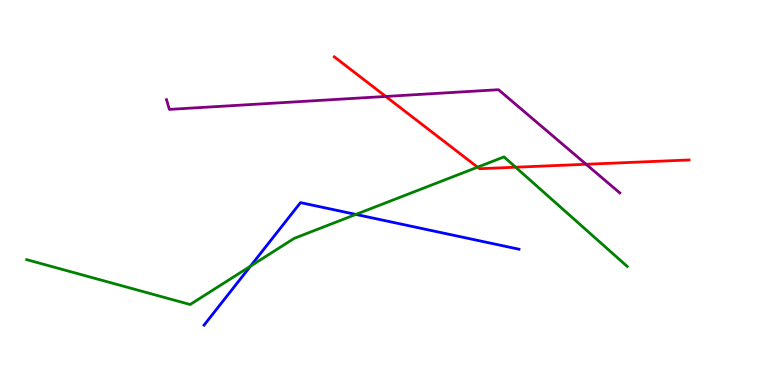[{'lines': ['blue', 'red'], 'intersections': []}, {'lines': ['green', 'red'], 'intersections': [{'x': 6.16, 'y': 5.66}, {'x': 6.65, 'y': 5.66}]}, {'lines': ['purple', 'red'], 'intersections': [{'x': 4.98, 'y': 7.49}, {'x': 7.56, 'y': 5.73}]}, {'lines': ['blue', 'green'], 'intersections': [{'x': 3.23, 'y': 3.09}, {'x': 4.59, 'y': 4.43}]}, {'lines': ['blue', 'purple'], 'intersections': []}, {'lines': ['green', 'purple'], 'intersections': []}]